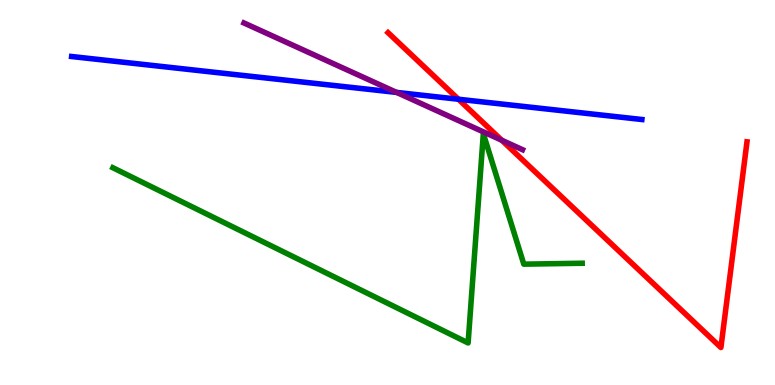[{'lines': ['blue', 'red'], 'intersections': [{'x': 5.92, 'y': 7.42}]}, {'lines': ['green', 'red'], 'intersections': []}, {'lines': ['purple', 'red'], 'intersections': [{'x': 6.47, 'y': 6.36}]}, {'lines': ['blue', 'green'], 'intersections': []}, {'lines': ['blue', 'purple'], 'intersections': [{'x': 5.12, 'y': 7.6}]}, {'lines': ['green', 'purple'], 'intersections': []}]